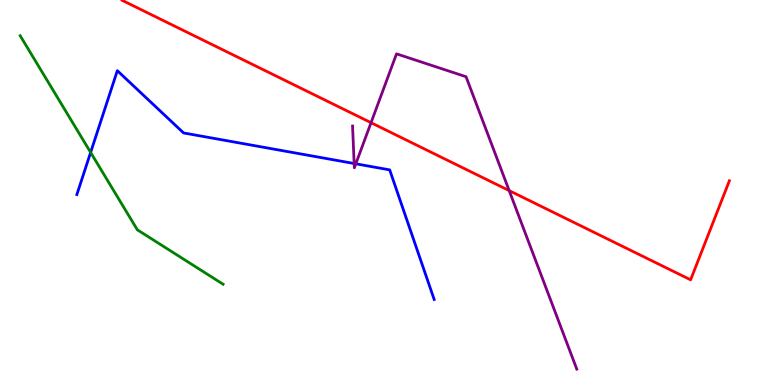[{'lines': ['blue', 'red'], 'intersections': []}, {'lines': ['green', 'red'], 'intersections': []}, {'lines': ['purple', 'red'], 'intersections': [{'x': 4.79, 'y': 6.81}, {'x': 6.57, 'y': 5.05}]}, {'lines': ['blue', 'green'], 'intersections': [{'x': 1.17, 'y': 6.04}]}, {'lines': ['blue', 'purple'], 'intersections': [{'x': 4.57, 'y': 5.75}, {'x': 4.59, 'y': 5.75}]}, {'lines': ['green', 'purple'], 'intersections': []}]